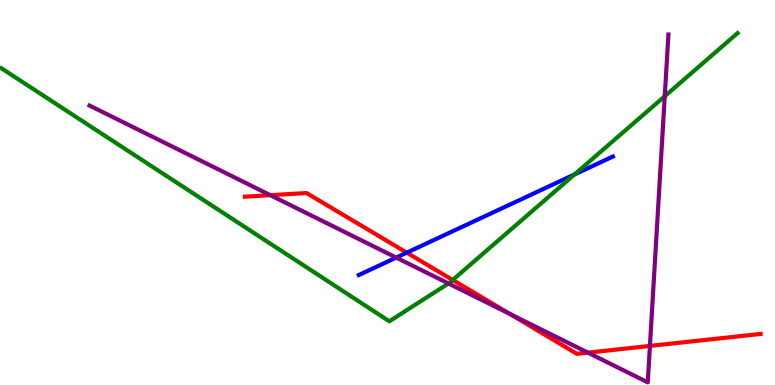[{'lines': ['blue', 'red'], 'intersections': [{'x': 5.25, 'y': 3.44}]}, {'lines': ['green', 'red'], 'intersections': [{'x': 5.84, 'y': 2.73}]}, {'lines': ['purple', 'red'], 'intersections': [{'x': 3.49, 'y': 4.93}, {'x': 6.57, 'y': 1.85}, {'x': 7.59, 'y': 0.84}, {'x': 8.39, 'y': 1.01}]}, {'lines': ['blue', 'green'], 'intersections': [{'x': 7.41, 'y': 5.47}]}, {'lines': ['blue', 'purple'], 'intersections': [{'x': 5.11, 'y': 3.31}]}, {'lines': ['green', 'purple'], 'intersections': [{'x': 5.79, 'y': 2.64}, {'x': 8.58, 'y': 7.5}]}]